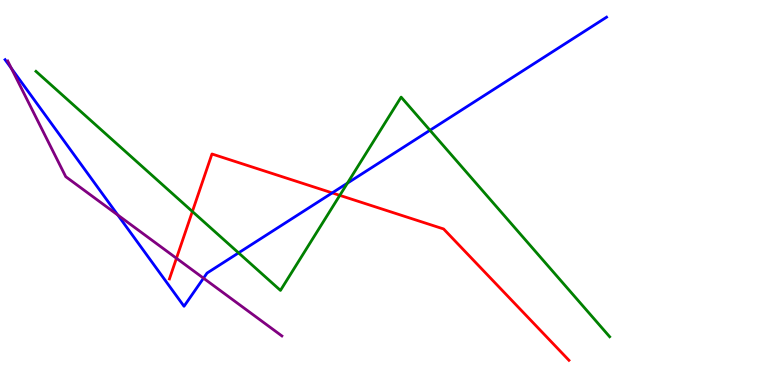[{'lines': ['blue', 'red'], 'intersections': [{'x': 4.29, 'y': 4.99}]}, {'lines': ['green', 'red'], 'intersections': [{'x': 2.48, 'y': 4.51}, {'x': 4.38, 'y': 4.93}]}, {'lines': ['purple', 'red'], 'intersections': [{'x': 2.28, 'y': 3.29}]}, {'lines': ['blue', 'green'], 'intersections': [{'x': 3.08, 'y': 3.43}, {'x': 4.48, 'y': 5.24}, {'x': 5.55, 'y': 6.62}]}, {'lines': ['blue', 'purple'], 'intersections': [{'x': 0.147, 'y': 8.22}, {'x': 1.52, 'y': 4.41}, {'x': 2.63, 'y': 2.77}]}, {'lines': ['green', 'purple'], 'intersections': []}]